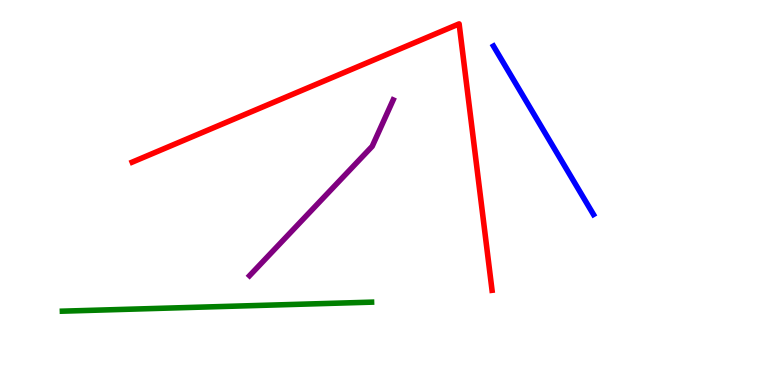[{'lines': ['blue', 'red'], 'intersections': []}, {'lines': ['green', 'red'], 'intersections': []}, {'lines': ['purple', 'red'], 'intersections': []}, {'lines': ['blue', 'green'], 'intersections': []}, {'lines': ['blue', 'purple'], 'intersections': []}, {'lines': ['green', 'purple'], 'intersections': []}]